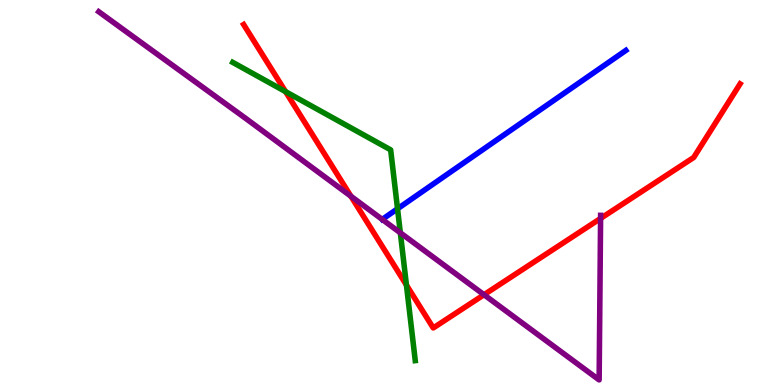[{'lines': ['blue', 'red'], 'intersections': []}, {'lines': ['green', 'red'], 'intersections': [{'x': 3.68, 'y': 7.62}, {'x': 5.24, 'y': 2.6}]}, {'lines': ['purple', 'red'], 'intersections': [{'x': 4.53, 'y': 4.9}, {'x': 6.25, 'y': 2.34}, {'x': 7.75, 'y': 4.33}]}, {'lines': ['blue', 'green'], 'intersections': [{'x': 5.13, 'y': 4.58}]}, {'lines': ['blue', 'purple'], 'intersections': []}, {'lines': ['green', 'purple'], 'intersections': [{'x': 5.17, 'y': 3.95}]}]